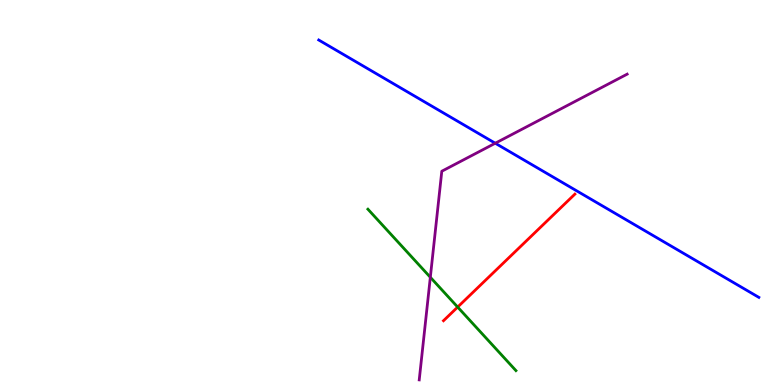[{'lines': ['blue', 'red'], 'intersections': []}, {'lines': ['green', 'red'], 'intersections': [{'x': 5.91, 'y': 2.02}]}, {'lines': ['purple', 'red'], 'intersections': []}, {'lines': ['blue', 'green'], 'intersections': []}, {'lines': ['blue', 'purple'], 'intersections': [{'x': 6.39, 'y': 6.28}]}, {'lines': ['green', 'purple'], 'intersections': [{'x': 5.55, 'y': 2.8}]}]